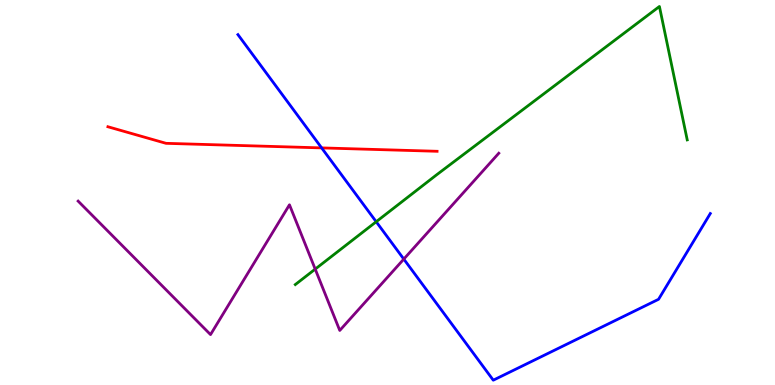[{'lines': ['blue', 'red'], 'intersections': [{'x': 4.15, 'y': 6.16}]}, {'lines': ['green', 'red'], 'intersections': []}, {'lines': ['purple', 'red'], 'intersections': []}, {'lines': ['blue', 'green'], 'intersections': [{'x': 4.85, 'y': 4.24}]}, {'lines': ['blue', 'purple'], 'intersections': [{'x': 5.21, 'y': 3.27}]}, {'lines': ['green', 'purple'], 'intersections': [{'x': 4.07, 'y': 3.01}]}]